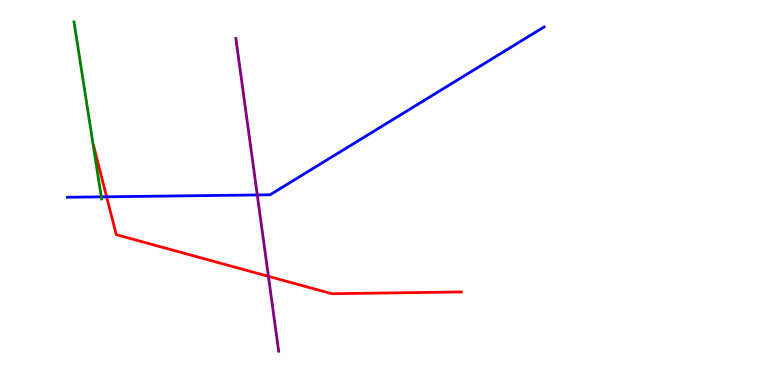[{'lines': ['blue', 'red'], 'intersections': [{'x': 1.38, 'y': 4.89}]}, {'lines': ['green', 'red'], 'intersections': []}, {'lines': ['purple', 'red'], 'intersections': [{'x': 3.46, 'y': 2.82}]}, {'lines': ['blue', 'green'], 'intersections': [{'x': 1.31, 'y': 4.89}]}, {'lines': ['blue', 'purple'], 'intersections': [{'x': 3.32, 'y': 4.94}]}, {'lines': ['green', 'purple'], 'intersections': []}]